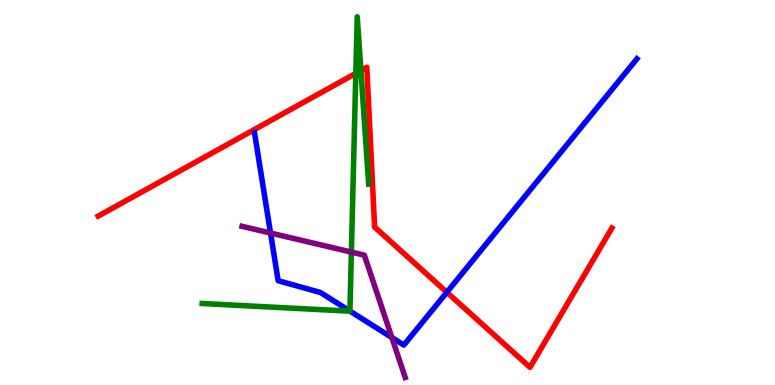[{'lines': ['blue', 'red'], 'intersections': [{'x': 5.77, 'y': 2.41}]}, {'lines': ['green', 'red'], 'intersections': [{'x': 4.59, 'y': 8.09}, {'x': 4.66, 'y': 8.17}]}, {'lines': ['purple', 'red'], 'intersections': []}, {'lines': ['blue', 'green'], 'intersections': [{'x': 4.52, 'y': 1.92}]}, {'lines': ['blue', 'purple'], 'intersections': [{'x': 3.49, 'y': 3.95}, {'x': 5.06, 'y': 1.23}]}, {'lines': ['green', 'purple'], 'intersections': [{'x': 4.53, 'y': 3.45}]}]